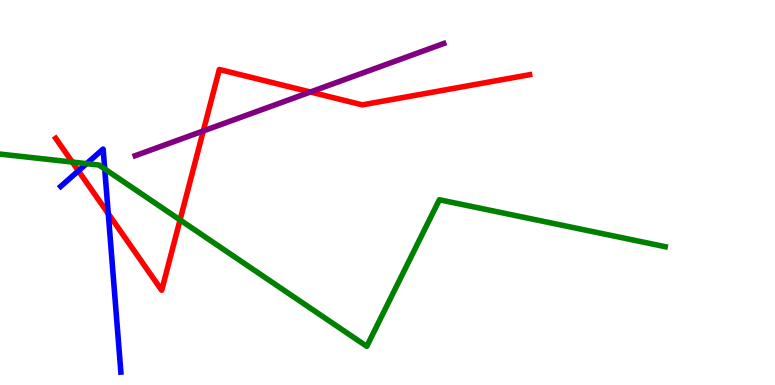[{'lines': ['blue', 'red'], 'intersections': [{'x': 1.01, 'y': 5.56}, {'x': 1.4, 'y': 4.45}]}, {'lines': ['green', 'red'], 'intersections': [{'x': 0.933, 'y': 5.79}, {'x': 2.32, 'y': 4.29}]}, {'lines': ['purple', 'red'], 'intersections': [{'x': 2.62, 'y': 6.6}, {'x': 4.0, 'y': 7.61}]}, {'lines': ['blue', 'green'], 'intersections': [{'x': 1.12, 'y': 5.75}, {'x': 1.35, 'y': 5.61}]}, {'lines': ['blue', 'purple'], 'intersections': []}, {'lines': ['green', 'purple'], 'intersections': []}]